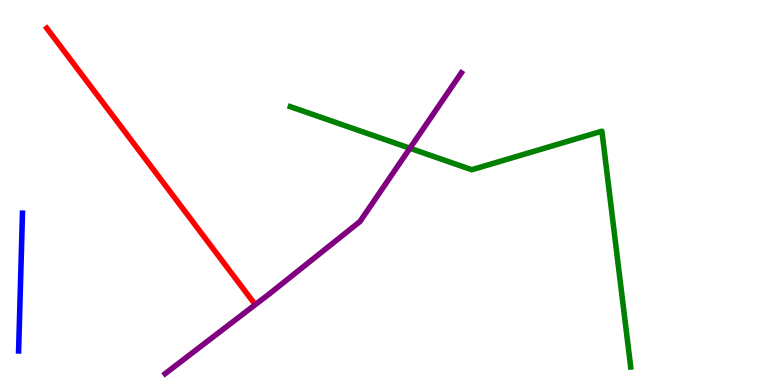[{'lines': ['blue', 'red'], 'intersections': []}, {'lines': ['green', 'red'], 'intersections': []}, {'lines': ['purple', 'red'], 'intersections': []}, {'lines': ['blue', 'green'], 'intersections': []}, {'lines': ['blue', 'purple'], 'intersections': []}, {'lines': ['green', 'purple'], 'intersections': [{'x': 5.29, 'y': 6.15}]}]